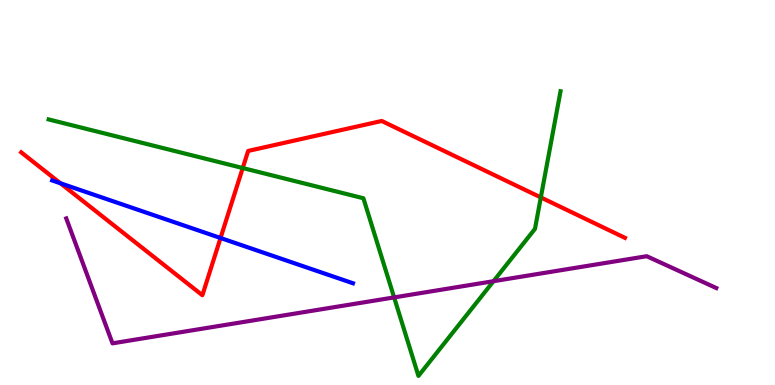[{'lines': ['blue', 'red'], 'intersections': [{'x': 0.78, 'y': 5.24}, {'x': 2.85, 'y': 3.82}]}, {'lines': ['green', 'red'], 'intersections': [{'x': 3.13, 'y': 5.64}, {'x': 6.98, 'y': 4.87}]}, {'lines': ['purple', 'red'], 'intersections': []}, {'lines': ['blue', 'green'], 'intersections': []}, {'lines': ['blue', 'purple'], 'intersections': []}, {'lines': ['green', 'purple'], 'intersections': [{'x': 5.09, 'y': 2.28}, {'x': 6.37, 'y': 2.7}]}]